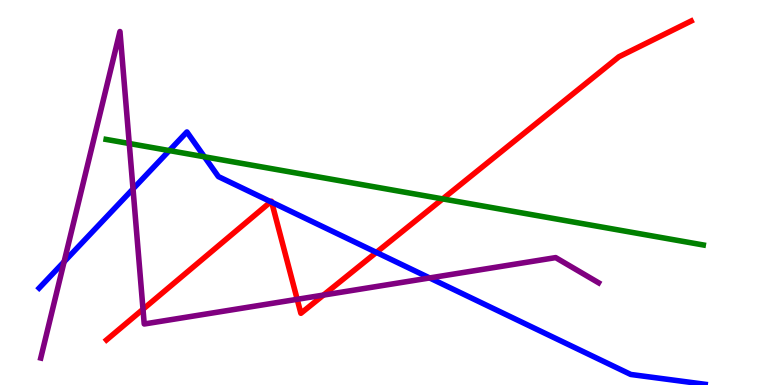[{'lines': ['blue', 'red'], 'intersections': [{'x': 3.49, 'y': 4.76}, {'x': 3.51, 'y': 4.75}, {'x': 4.86, 'y': 3.44}]}, {'lines': ['green', 'red'], 'intersections': [{'x': 5.71, 'y': 4.83}]}, {'lines': ['purple', 'red'], 'intersections': [{'x': 1.85, 'y': 1.97}, {'x': 3.83, 'y': 2.23}, {'x': 4.17, 'y': 2.34}]}, {'lines': ['blue', 'green'], 'intersections': [{'x': 2.18, 'y': 6.09}, {'x': 2.64, 'y': 5.93}]}, {'lines': ['blue', 'purple'], 'intersections': [{'x': 0.827, 'y': 3.2}, {'x': 1.72, 'y': 5.09}, {'x': 5.54, 'y': 2.78}]}, {'lines': ['green', 'purple'], 'intersections': [{'x': 1.67, 'y': 6.27}]}]